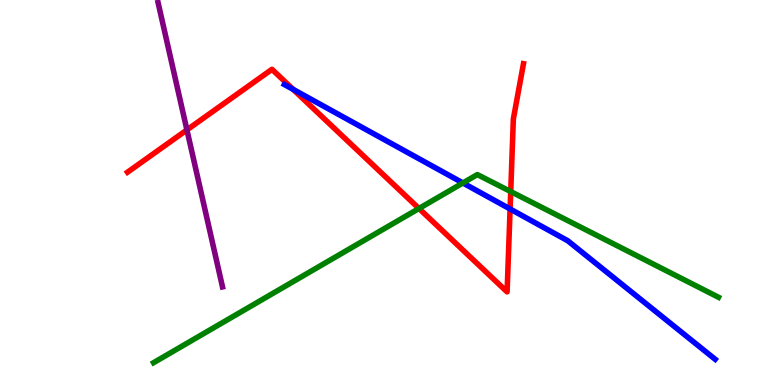[{'lines': ['blue', 'red'], 'intersections': [{'x': 3.78, 'y': 7.68}, {'x': 6.58, 'y': 4.57}]}, {'lines': ['green', 'red'], 'intersections': [{'x': 5.41, 'y': 4.58}, {'x': 6.59, 'y': 5.02}]}, {'lines': ['purple', 'red'], 'intersections': [{'x': 2.41, 'y': 6.63}]}, {'lines': ['blue', 'green'], 'intersections': [{'x': 5.97, 'y': 5.25}]}, {'lines': ['blue', 'purple'], 'intersections': []}, {'lines': ['green', 'purple'], 'intersections': []}]